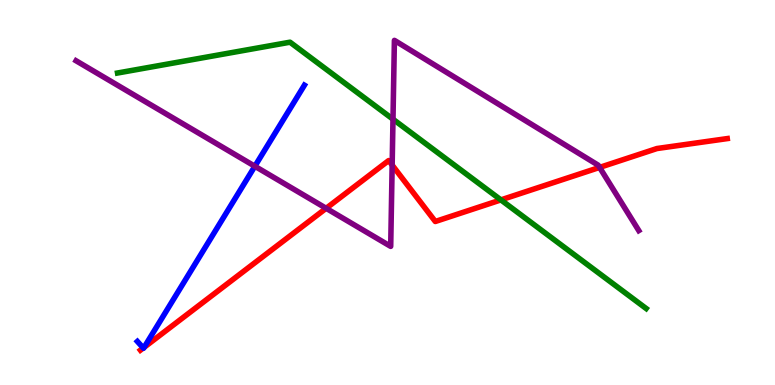[{'lines': ['blue', 'red'], 'intersections': [{'x': 1.85, 'y': 0.962}, {'x': 1.86, 'y': 0.979}]}, {'lines': ['green', 'red'], 'intersections': [{'x': 6.46, 'y': 4.81}]}, {'lines': ['purple', 'red'], 'intersections': [{'x': 4.21, 'y': 4.59}, {'x': 5.06, 'y': 5.71}, {'x': 7.74, 'y': 5.65}]}, {'lines': ['blue', 'green'], 'intersections': []}, {'lines': ['blue', 'purple'], 'intersections': [{'x': 3.29, 'y': 5.68}]}, {'lines': ['green', 'purple'], 'intersections': [{'x': 5.07, 'y': 6.9}]}]